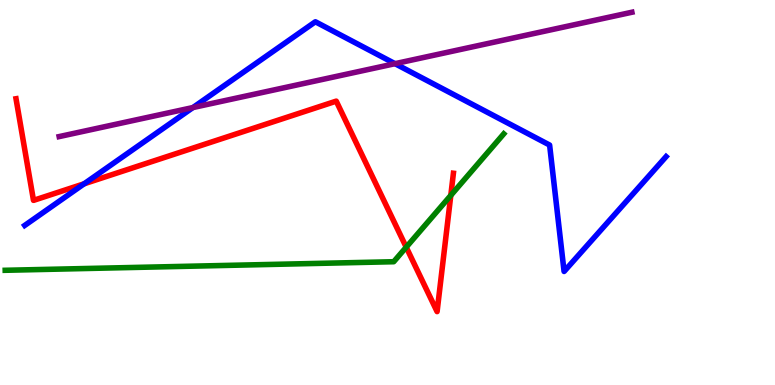[{'lines': ['blue', 'red'], 'intersections': [{'x': 1.09, 'y': 5.23}]}, {'lines': ['green', 'red'], 'intersections': [{'x': 5.24, 'y': 3.58}, {'x': 5.82, 'y': 4.93}]}, {'lines': ['purple', 'red'], 'intersections': []}, {'lines': ['blue', 'green'], 'intersections': []}, {'lines': ['blue', 'purple'], 'intersections': [{'x': 2.49, 'y': 7.21}, {'x': 5.1, 'y': 8.35}]}, {'lines': ['green', 'purple'], 'intersections': []}]